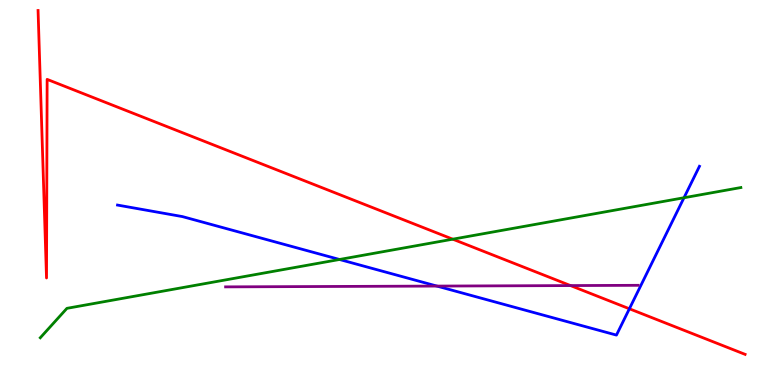[{'lines': ['blue', 'red'], 'intersections': [{'x': 8.12, 'y': 1.98}]}, {'lines': ['green', 'red'], 'intersections': [{'x': 5.84, 'y': 3.79}]}, {'lines': ['purple', 'red'], 'intersections': [{'x': 7.36, 'y': 2.58}]}, {'lines': ['blue', 'green'], 'intersections': [{'x': 4.38, 'y': 3.26}, {'x': 8.83, 'y': 4.86}]}, {'lines': ['blue', 'purple'], 'intersections': [{'x': 5.64, 'y': 2.57}]}, {'lines': ['green', 'purple'], 'intersections': []}]